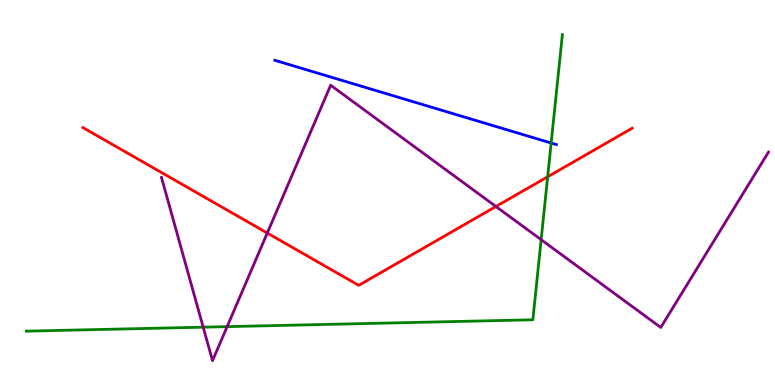[{'lines': ['blue', 'red'], 'intersections': []}, {'lines': ['green', 'red'], 'intersections': [{'x': 7.07, 'y': 5.41}]}, {'lines': ['purple', 'red'], 'intersections': [{'x': 3.45, 'y': 3.95}, {'x': 6.4, 'y': 4.64}]}, {'lines': ['blue', 'green'], 'intersections': [{'x': 7.11, 'y': 6.29}]}, {'lines': ['blue', 'purple'], 'intersections': []}, {'lines': ['green', 'purple'], 'intersections': [{'x': 2.62, 'y': 1.5}, {'x': 2.93, 'y': 1.52}, {'x': 6.98, 'y': 3.77}]}]